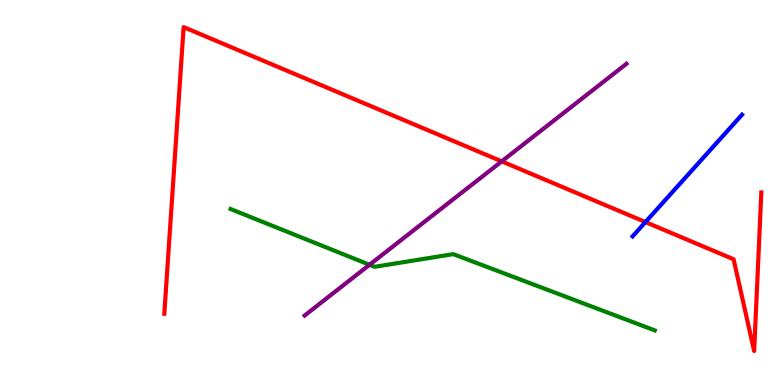[{'lines': ['blue', 'red'], 'intersections': [{'x': 8.33, 'y': 4.23}]}, {'lines': ['green', 'red'], 'intersections': []}, {'lines': ['purple', 'red'], 'intersections': [{'x': 6.47, 'y': 5.81}]}, {'lines': ['blue', 'green'], 'intersections': []}, {'lines': ['blue', 'purple'], 'intersections': []}, {'lines': ['green', 'purple'], 'intersections': [{'x': 4.77, 'y': 3.12}]}]